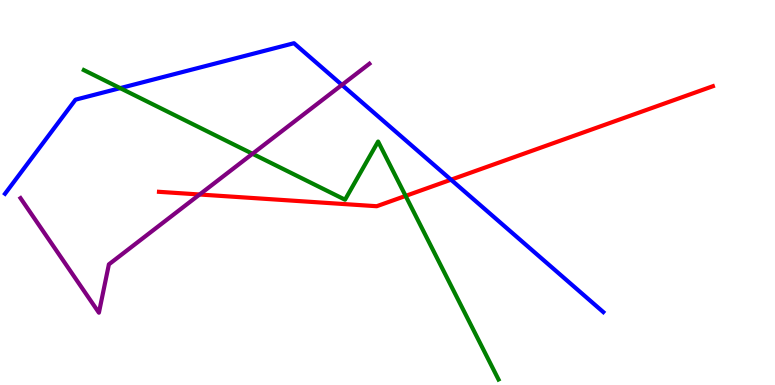[{'lines': ['blue', 'red'], 'intersections': [{'x': 5.82, 'y': 5.33}]}, {'lines': ['green', 'red'], 'intersections': [{'x': 5.23, 'y': 4.91}]}, {'lines': ['purple', 'red'], 'intersections': [{'x': 2.58, 'y': 4.95}]}, {'lines': ['blue', 'green'], 'intersections': [{'x': 1.55, 'y': 7.71}]}, {'lines': ['blue', 'purple'], 'intersections': [{'x': 4.41, 'y': 7.79}]}, {'lines': ['green', 'purple'], 'intersections': [{'x': 3.26, 'y': 6.01}]}]